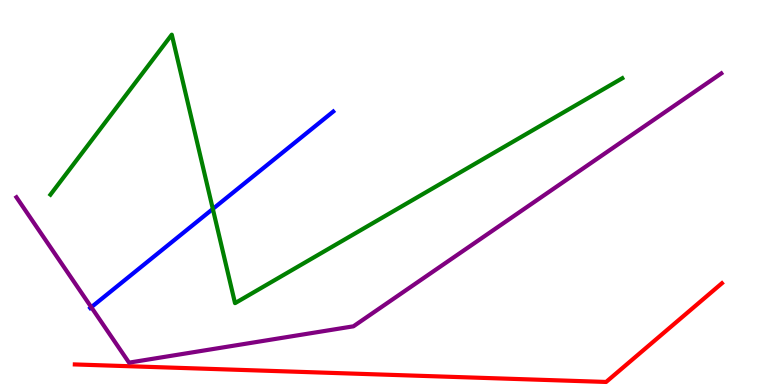[{'lines': ['blue', 'red'], 'intersections': []}, {'lines': ['green', 'red'], 'intersections': []}, {'lines': ['purple', 'red'], 'intersections': []}, {'lines': ['blue', 'green'], 'intersections': [{'x': 2.75, 'y': 4.57}]}, {'lines': ['blue', 'purple'], 'intersections': [{'x': 1.18, 'y': 2.02}]}, {'lines': ['green', 'purple'], 'intersections': []}]